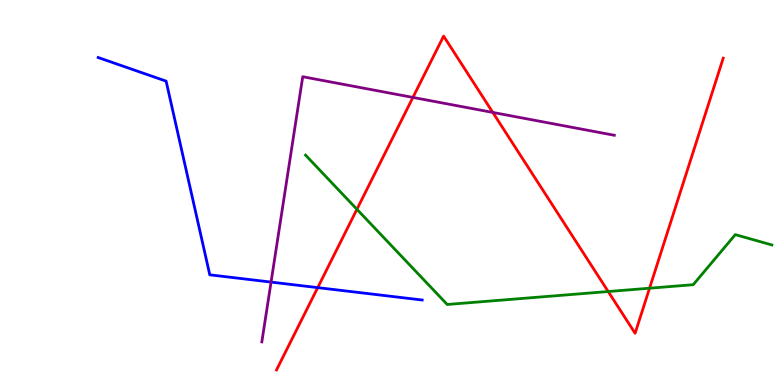[{'lines': ['blue', 'red'], 'intersections': [{'x': 4.1, 'y': 2.53}]}, {'lines': ['green', 'red'], 'intersections': [{'x': 4.61, 'y': 4.56}, {'x': 7.85, 'y': 2.43}, {'x': 8.38, 'y': 2.51}]}, {'lines': ['purple', 'red'], 'intersections': [{'x': 5.33, 'y': 7.47}, {'x': 6.36, 'y': 7.08}]}, {'lines': ['blue', 'green'], 'intersections': []}, {'lines': ['blue', 'purple'], 'intersections': [{'x': 3.5, 'y': 2.67}]}, {'lines': ['green', 'purple'], 'intersections': []}]